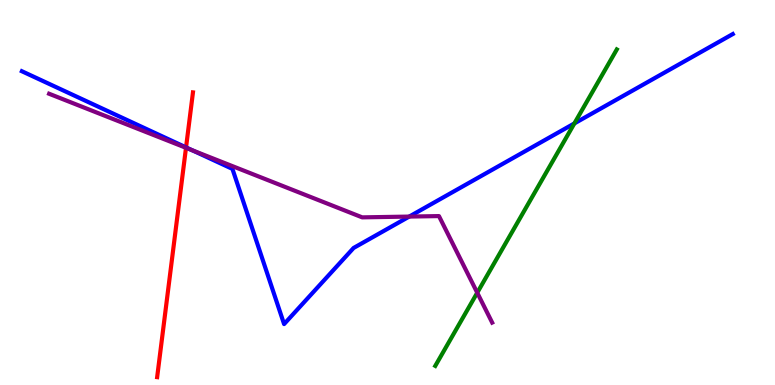[{'lines': ['blue', 'red'], 'intersections': [{'x': 2.4, 'y': 6.17}]}, {'lines': ['green', 'red'], 'intersections': []}, {'lines': ['purple', 'red'], 'intersections': [{'x': 2.4, 'y': 6.16}]}, {'lines': ['blue', 'green'], 'intersections': [{'x': 7.41, 'y': 6.79}]}, {'lines': ['blue', 'purple'], 'intersections': [{'x': 2.48, 'y': 6.1}, {'x': 5.28, 'y': 4.37}]}, {'lines': ['green', 'purple'], 'intersections': [{'x': 6.16, 'y': 2.4}]}]